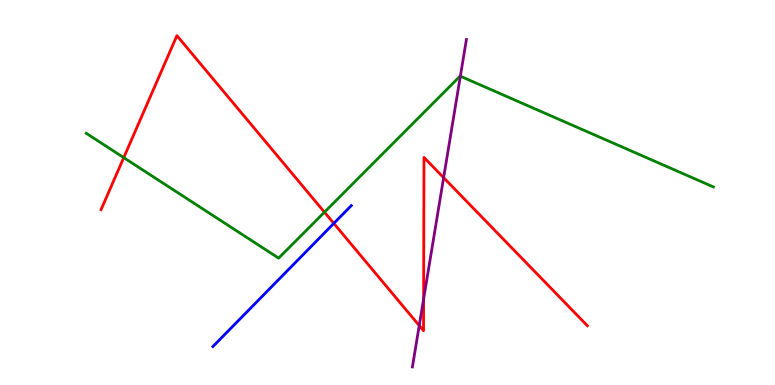[{'lines': ['blue', 'red'], 'intersections': [{'x': 4.31, 'y': 4.2}]}, {'lines': ['green', 'red'], 'intersections': [{'x': 1.6, 'y': 5.91}, {'x': 4.19, 'y': 4.49}]}, {'lines': ['purple', 'red'], 'intersections': [{'x': 5.41, 'y': 1.54}, {'x': 5.47, 'y': 2.23}, {'x': 5.72, 'y': 5.39}]}, {'lines': ['blue', 'green'], 'intersections': []}, {'lines': ['blue', 'purple'], 'intersections': []}, {'lines': ['green', 'purple'], 'intersections': [{'x': 5.94, 'y': 8.02}]}]